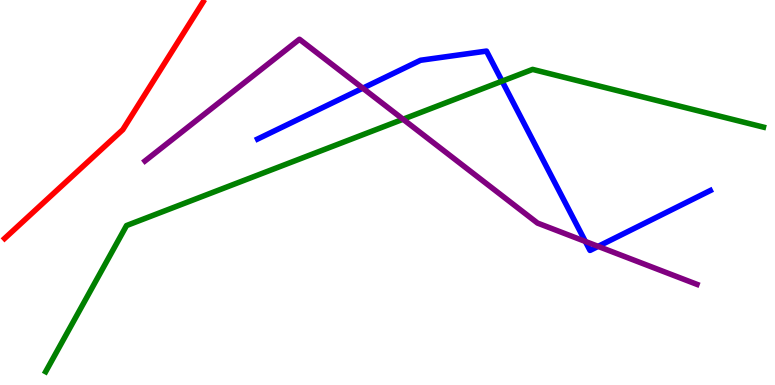[{'lines': ['blue', 'red'], 'intersections': []}, {'lines': ['green', 'red'], 'intersections': []}, {'lines': ['purple', 'red'], 'intersections': []}, {'lines': ['blue', 'green'], 'intersections': [{'x': 6.48, 'y': 7.89}]}, {'lines': ['blue', 'purple'], 'intersections': [{'x': 4.68, 'y': 7.71}, {'x': 7.55, 'y': 3.73}, {'x': 7.72, 'y': 3.6}]}, {'lines': ['green', 'purple'], 'intersections': [{'x': 5.2, 'y': 6.9}]}]